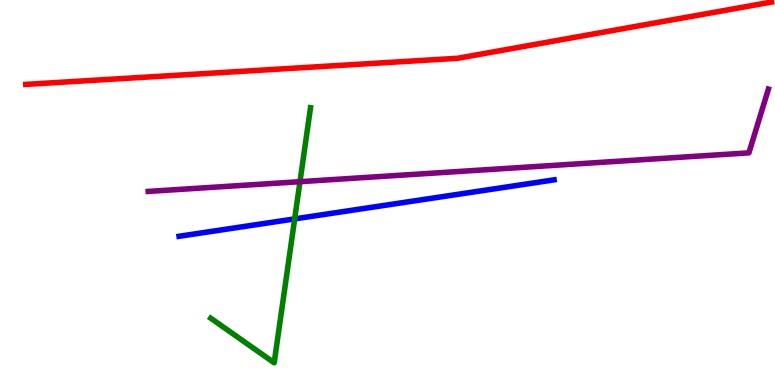[{'lines': ['blue', 'red'], 'intersections': []}, {'lines': ['green', 'red'], 'intersections': []}, {'lines': ['purple', 'red'], 'intersections': []}, {'lines': ['blue', 'green'], 'intersections': [{'x': 3.8, 'y': 4.31}]}, {'lines': ['blue', 'purple'], 'intersections': []}, {'lines': ['green', 'purple'], 'intersections': [{'x': 3.87, 'y': 5.28}]}]